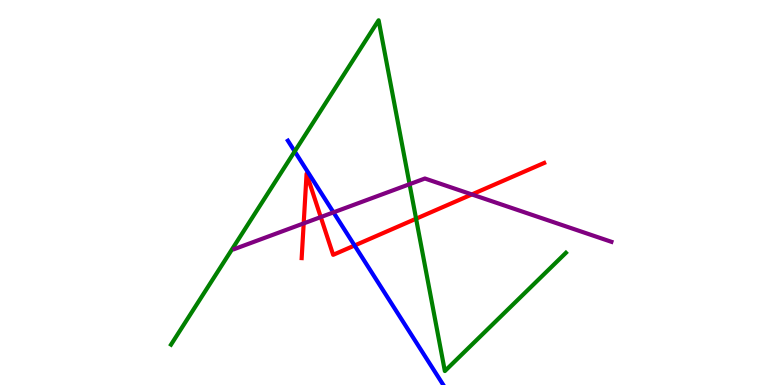[{'lines': ['blue', 'red'], 'intersections': [{'x': 4.58, 'y': 3.62}]}, {'lines': ['green', 'red'], 'intersections': [{'x': 5.37, 'y': 4.32}]}, {'lines': ['purple', 'red'], 'intersections': [{'x': 3.92, 'y': 4.2}, {'x': 4.14, 'y': 4.36}, {'x': 6.09, 'y': 4.95}]}, {'lines': ['blue', 'green'], 'intersections': [{'x': 3.8, 'y': 6.07}]}, {'lines': ['blue', 'purple'], 'intersections': [{'x': 4.3, 'y': 4.48}]}, {'lines': ['green', 'purple'], 'intersections': [{'x': 5.28, 'y': 5.22}]}]